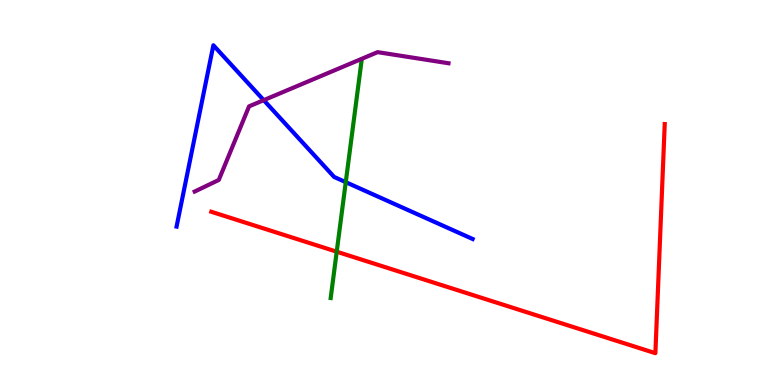[{'lines': ['blue', 'red'], 'intersections': []}, {'lines': ['green', 'red'], 'intersections': [{'x': 4.34, 'y': 3.46}]}, {'lines': ['purple', 'red'], 'intersections': []}, {'lines': ['blue', 'green'], 'intersections': [{'x': 4.46, 'y': 5.27}]}, {'lines': ['blue', 'purple'], 'intersections': [{'x': 3.4, 'y': 7.4}]}, {'lines': ['green', 'purple'], 'intersections': []}]